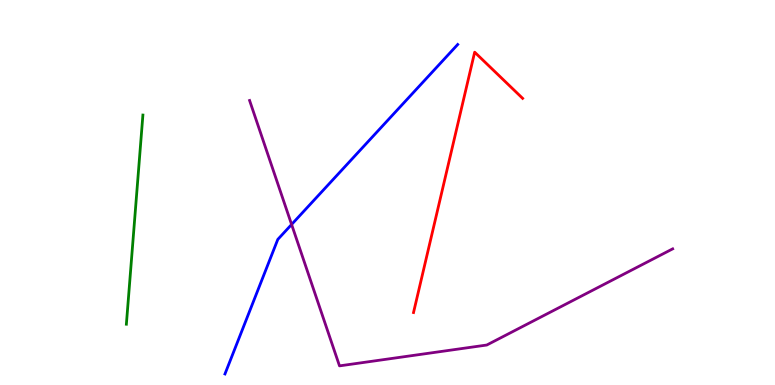[{'lines': ['blue', 'red'], 'intersections': []}, {'lines': ['green', 'red'], 'intersections': []}, {'lines': ['purple', 'red'], 'intersections': []}, {'lines': ['blue', 'green'], 'intersections': []}, {'lines': ['blue', 'purple'], 'intersections': [{'x': 3.76, 'y': 4.17}]}, {'lines': ['green', 'purple'], 'intersections': []}]